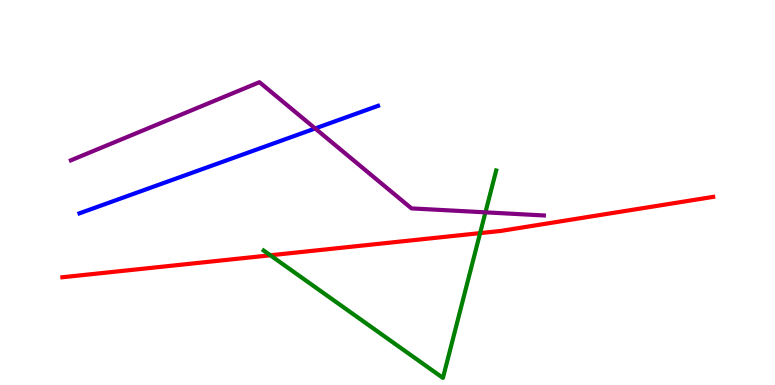[{'lines': ['blue', 'red'], 'intersections': []}, {'lines': ['green', 'red'], 'intersections': [{'x': 3.49, 'y': 3.37}, {'x': 6.19, 'y': 3.94}]}, {'lines': ['purple', 'red'], 'intersections': []}, {'lines': ['blue', 'green'], 'intersections': []}, {'lines': ['blue', 'purple'], 'intersections': [{'x': 4.07, 'y': 6.66}]}, {'lines': ['green', 'purple'], 'intersections': [{'x': 6.26, 'y': 4.48}]}]